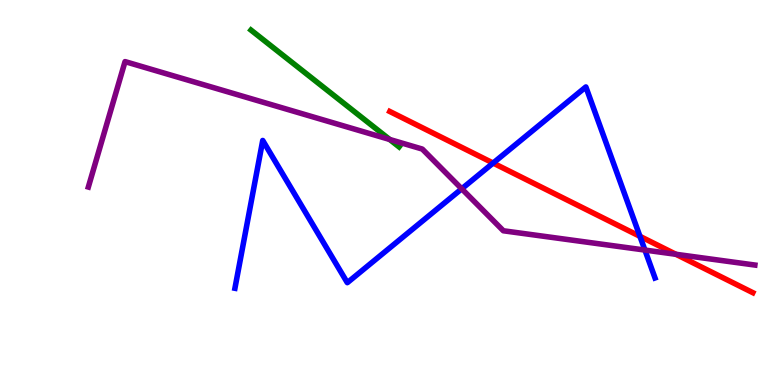[{'lines': ['blue', 'red'], 'intersections': [{'x': 6.36, 'y': 5.76}, {'x': 8.26, 'y': 3.86}]}, {'lines': ['green', 'red'], 'intersections': []}, {'lines': ['purple', 'red'], 'intersections': [{'x': 8.72, 'y': 3.4}]}, {'lines': ['blue', 'green'], 'intersections': []}, {'lines': ['blue', 'purple'], 'intersections': [{'x': 5.96, 'y': 5.1}, {'x': 8.32, 'y': 3.5}]}, {'lines': ['green', 'purple'], 'intersections': [{'x': 5.03, 'y': 6.38}]}]